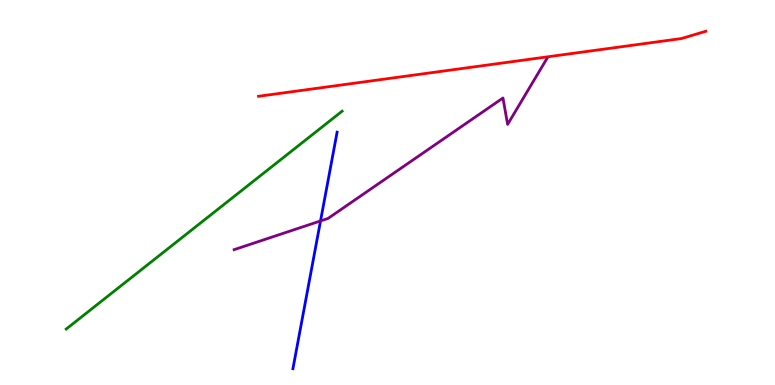[{'lines': ['blue', 'red'], 'intersections': []}, {'lines': ['green', 'red'], 'intersections': []}, {'lines': ['purple', 'red'], 'intersections': []}, {'lines': ['blue', 'green'], 'intersections': []}, {'lines': ['blue', 'purple'], 'intersections': [{'x': 4.14, 'y': 4.26}]}, {'lines': ['green', 'purple'], 'intersections': []}]